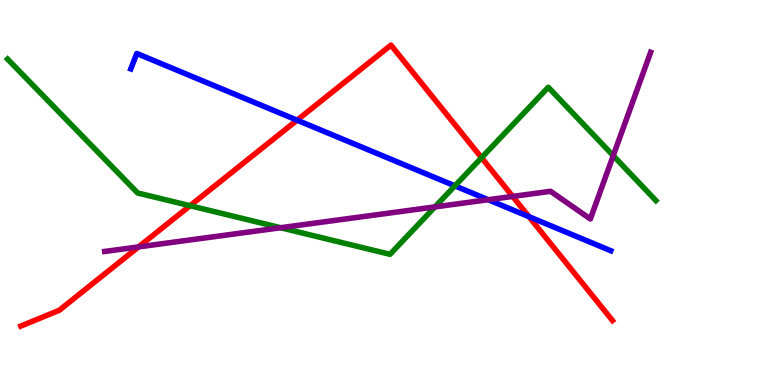[{'lines': ['blue', 'red'], 'intersections': [{'x': 3.83, 'y': 6.88}, {'x': 6.82, 'y': 4.37}]}, {'lines': ['green', 'red'], 'intersections': [{'x': 2.45, 'y': 4.66}, {'x': 6.21, 'y': 5.9}]}, {'lines': ['purple', 'red'], 'intersections': [{'x': 1.79, 'y': 3.59}, {'x': 6.61, 'y': 4.9}]}, {'lines': ['blue', 'green'], 'intersections': [{'x': 5.87, 'y': 5.17}]}, {'lines': ['blue', 'purple'], 'intersections': [{'x': 6.3, 'y': 4.81}]}, {'lines': ['green', 'purple'], 'intersections': [{'x': 3.62, 'y': 4.08}, {'x': 5.61, 'y': 4.63}, {'x': 7.91, 'y': 5.96}]}]